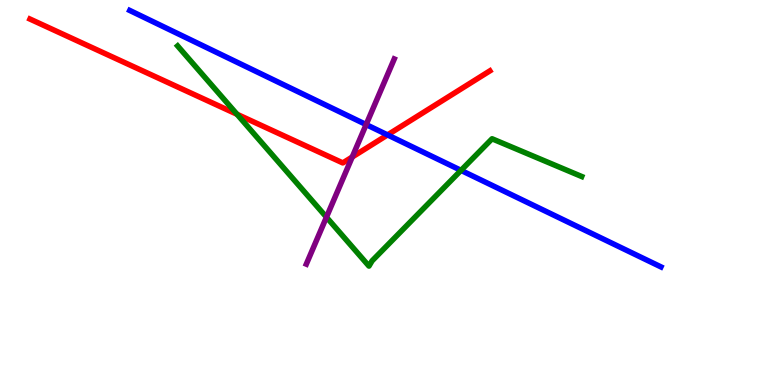[{'lines': ['blue', 'red'], 'intersections': [{'x': 5.0, 'y': 6.5}]}, {'lines': ['green', 'red'], 'intersections': [{'x': 3.06, 'y': 7.03}]}, {'lines': ['purple', 'red'], 'intersections': [{'x': 4.54, 'y': 5.92}]}, {'lines': ['blue', 'green'], 'intersections': [{'x': 5.95, 'y': 5.57}]}, {'lines': ['blue', 'purple'], 'intersections': [{'x': 4.72, 'y': 6.76}]}, {'lines': ['green', 'purple'], 'intersections': [{'x': 4.21, 'y': 4.36}]}]